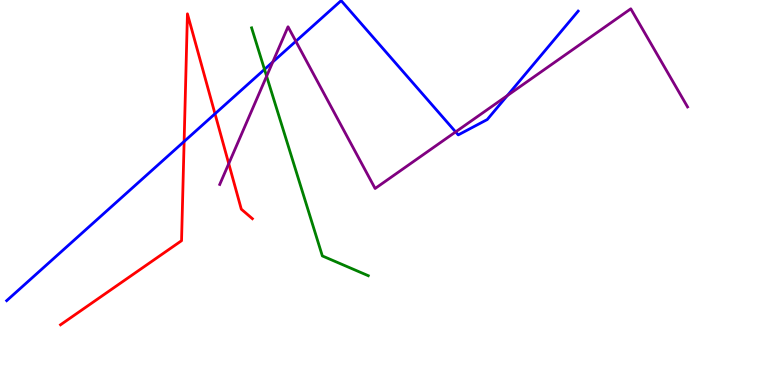[{'lines': ['blue', 'red'], 'intersections': [{'x': 2.38, 'y': 6.33}, {'x': 2.77, 'y': 7.04}]}, {'lines': ['green', 'red'], 'intersections': []}, {'lines': ['purple', 'red'], 'intersections': [{'x': 2.95, 'y': 5.75}]}, {'lines': ['blue', 'green'], 'intersections': [{'x': 3.41, 'y': 8.2}]}, {'lines': ['blue', 'purple'], 'intersections': [{'x': 3.52, 'y': 8.39}, {'x': 3.82, 'y': 8.93}, {'x': 5.88, 'y': 6.57}, {'x': 6.55, 'y': 7.52}]}, {'lines': ['green', 'purple'], 'intersections': [{'x': 3.44, 'y': 8.02}]}]